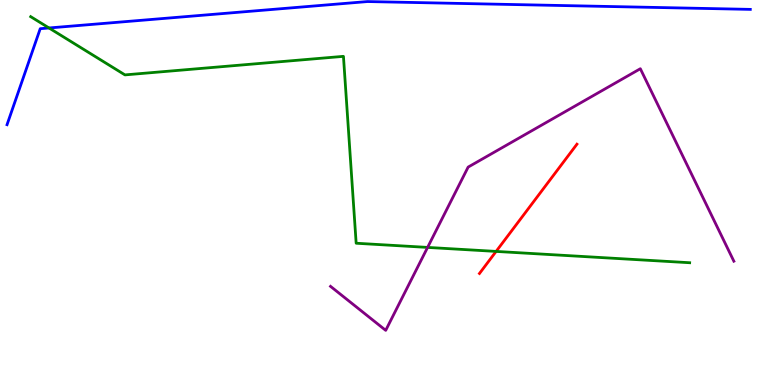[{'lines': ['blue', 'red'], 'intersections': []}, {'lines': ['green', 'red'], 'intersections': [{'x': 6.4, 'y': 3.47}]}, {'lines': ['purple', 'red'], 'intersections': []}, {'lines': ['blue', 'green'], 'intersections': [{'x': 0.632, 'y': 9.27}]}, {'lines': ['blue', 'purple'], 'intersections': []}, {'lines': ['green', 'purple'], 'intersections': [{'x': 5.52, 'y': 3.57}]}]